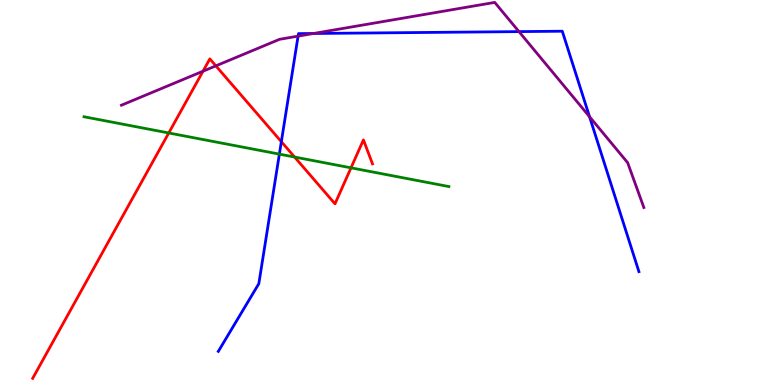[{'lines': ['blue', 'red'], 'intersections': [{'x': 3.63, 'y': 6.32}]}, {'lines': ['green', 'red'], 'intersections': [{'x': 2.18, 'y': 6.55}, {'x': 3.8, 'y': 5.92}, {'x': 4.53, 'y': 5.64}]}, {'lines': ['purple', 'red'], 'intersections': [{'x': 2.62, 'y': 8.15}, {'x': 2.79, 'y': 8.29}]}, {'lines': ['blue', 'green'], 'intersections': [{'x': 3.6, 'y': 6.0}]}, {'lines': ['blue', 'purple'], 'intersections': [{'x': 3.85, 'y': 9.06}, {'x': 4.04, 'y': 9.13}, {'x': 6.7, 'y': 9.18}, {'x': 7.61, 'y': 6.97}]}, {'lines': ['green', 'purple'], 'intersections': []}]